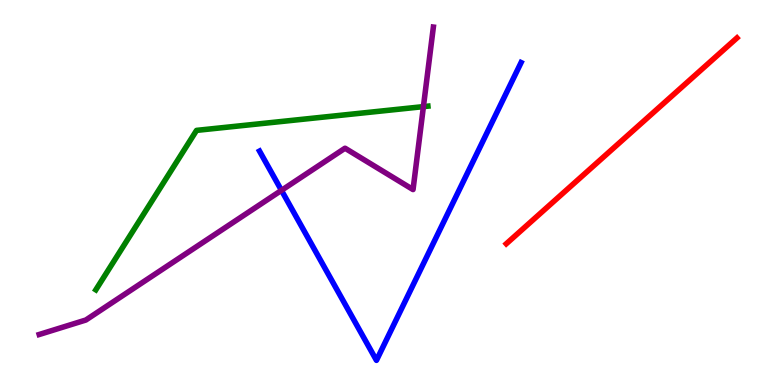[{'lines': ['blue', 'red'], 'intersections': []}, {'lines': ['green', 'red'], 'intersections': []}, {'lines': ['purple', 'red'], 'intersections': []}, {'lines': ['blue', 'green'], 'intersections': []}, {'lines': ['blue', 'purple'], 'intersections': [{'x': 3.63, 'y': 5.06}]}, {'lines': ['green', 'purple'], 'intersections': [{'x': 5.46, 'y': 7.23}]}]